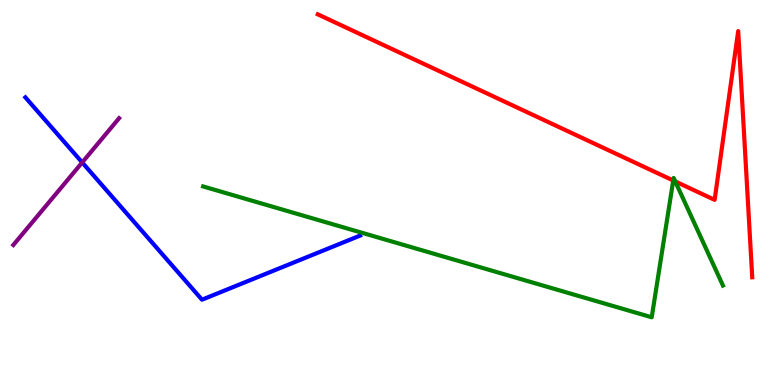[{'lines': ['blue', 'red'], 'intersections': []}, {'lines': ['green', 'red'], 'intersections': [{'x': 8.69, 'y': 5.31}, {'x': 8.71, 'y': 5.29}]}, {'lines': ['purple', 'red'], 'intersections': []}, {'lines': ['blue', 'green'], 'intersections': []}, {'lines': ['blue', 'purple'], 'intersections': [{'x': 1.06, 'y': 5.78}]}, {'lines': ['green', 'purple'], 'intersections': []}]